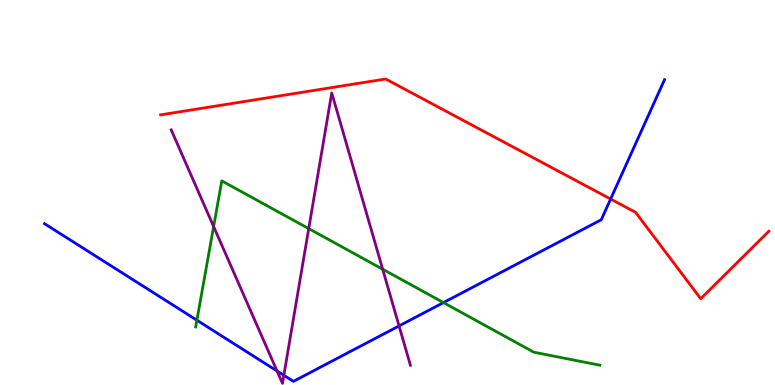[{'lines': ['blue', 'red'], 'intersections': [{'x': 7.88, 'y': 4.83}]}, {'lines': ['green', 'red'], 'intersections': []}, {'lines': ['purple', 'red'], 'intersections': []}, {'lines': ['blue', 'green'], 'intersections': [{'x': 2.54, 'y': 1.68}, {'x': 5.72, 'y': 2.14}]}, {'lines': ['blue', 'purple'], 'intersections': [{'x': 3.57, 'y': 0.363}, {'x': 3.66, 'y': 0.252}, {'x': 5.15, 'y': 1.53}]}, {'lines': ['green', 'purple'], 'intersections': [{'x': 2.76, 'y': 4.12}, {'x': 3.98, 'y': 4.06}, {'x': 4.94, 'y': 3.01}]}]